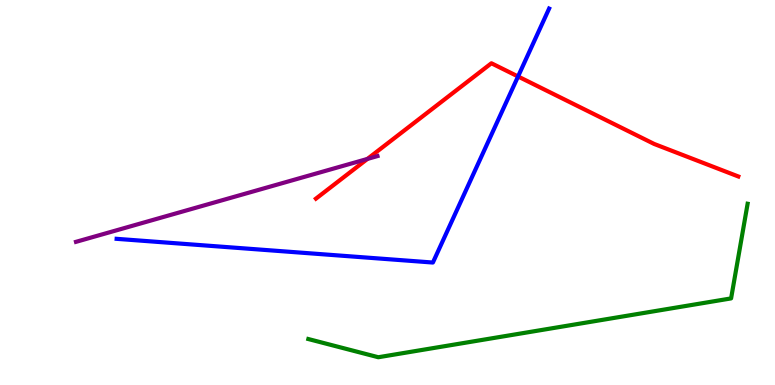[{'lines': ['blue', 'red'], 'intersections': [{'x': 6.68, 'y': 8.01}]}, {'lines': ['green', 'red'], 'intersections': []}, {'lines': ['purple', 'red'], 'intersections': [{'x': 4.74, 'y': 5.87}]}, {'lines': ['blue', 'green'], 'intersections': []}, {'lines': ['blue', 'purple'], 'intersections': []}, {'lines': ['green', 'purple'], 'intersections': []}]